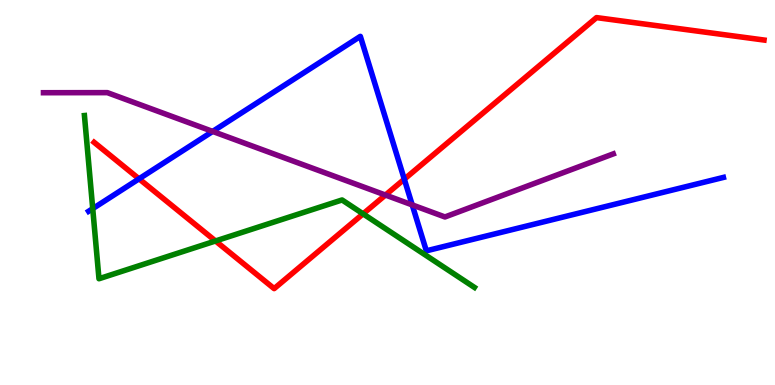[{'lines': ['blue', 'red'], 'intersections': [{'x': 1.79, 'y': 5.36}, {'x': 5.22, 'y': 5.35}]}, {'lines': ['green', 'red'], 'intersections': [{'x': 2.78, 'y': 3.74}, {'x': 4.68, 'y': 4.45}]}, {'lines': ['purple', 'red'], 'intersections': [{'x': 4.97, 'y': 4.93}]}, {'lines': ['blue', 'green'], 'intersections': [{'x': 1.2, 'y': 4.58}]}, {'lines': ['blue', 'purple'], 'intersections': [{'x': 2.74, 'y': 6.59}, {'x': 5.32, 'y': 4.68}]}, {'lines': ['green', 'purple'], 'intersections': []}]